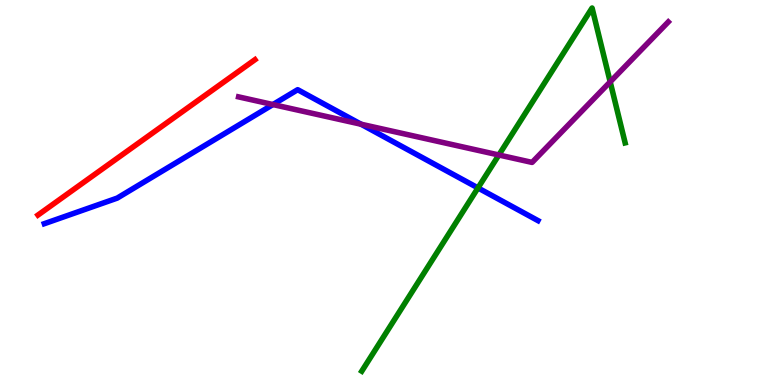[{'lines': ['blue', 'red'], 'intersections': []}, {'lines': ['green', 'red'], 'intersections': []}, {'lines': ['purple', 'red'], 'intersections': []}, {'lines': ['blue', 'green'], 'intersections': [{'x': 6.17, 'y': 5.12}]}, {'lines': ['blue', 'purple'], 'intersections': [{'x': 3.52, 'y': 7.28}, {'x': 4.66, 'y': 6.77}]}, {'lines': ['green', 'purple'], 'intersections': [{'x': 6.44, 'y': 5.97}, {'x': 7.87, 'y': 7.87}]}]